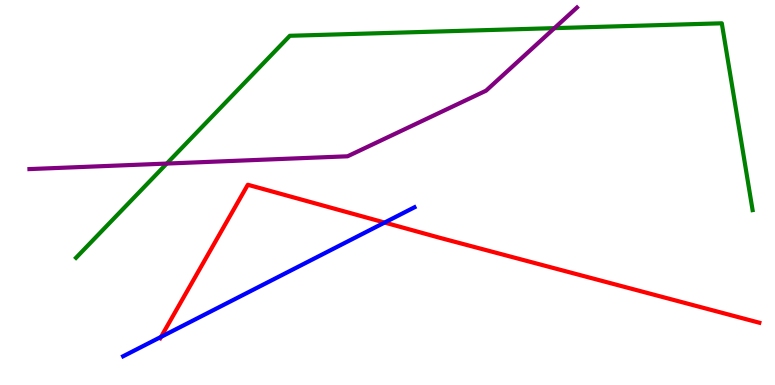[{'lines': ['blue', 'red'], 'intersections': [{'x': 2.08, 'y': 1.25}, {'x': 4.96, 'y': 4.22}]}, {'lines': ['green', 'red'], 'intersections': []}, {'lines': ['purple', 'red'], 'intersections': []}, {'lines': ['blue', 'green'], 'intersections': []}, {'lines': ['blue', 'purple'], 'intersections': []}, {'lines': ['green', 'purple'], 'intersections': [{'x': 2.15, 'y': 5.75}, {'x': 7.15, 'y': 9.27}]}]